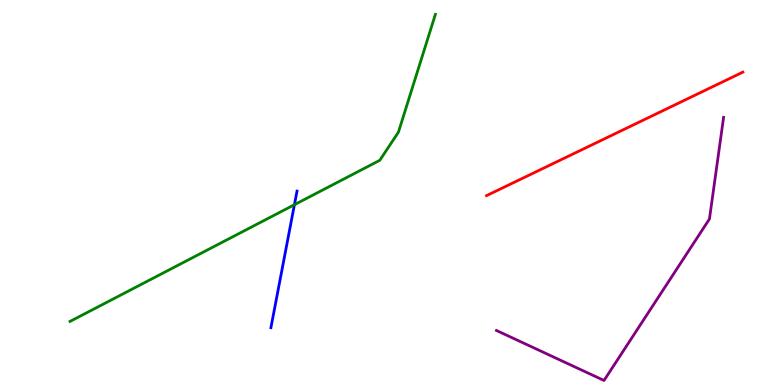[{'lines': ['blue', 'red'], 'intersections': []}, {'lines': ['green', 'red'], 'intersections': []}, {'lines': ['purple', 'red'], 'intersections': []}, {'lines': ['blue', 'green'], 'intersections': [{'x': 3.8, 'y': 4.68}]}, {'lines': ['blue', 'purple'], 'intersections': []}, {'lines': ['green', 'purple'], 'intersections': []}]